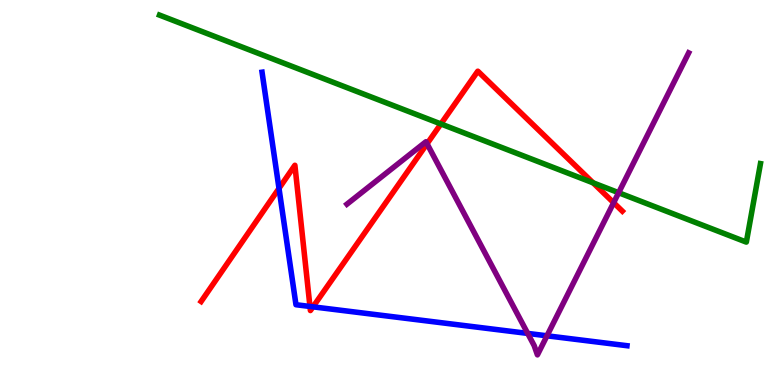[{'lines': ['blue', 'red'], 'intersections': [{'x': 3.6, 'y': 5.11}, {'x': 4.0, 'y': 2.04}, {'x': 4.04, 'y': 2.03}]}, {'lines': ['green', 'red'], 'intersections': [{'x': 5.69, 'y': 6.78}, {'x': 7.65, 'y': 5.25}]}, {'lines': ['purple', 'red'], 'intersections': [{'x': 5.51, 'y': 6.27}, {'x': 7.92, 'y': 4.73}]}, {'lines': ['blue', 'green'], 'intersections': []}, {'lines': ['blue', 'purple'], 'intersections': [{'x': 6.81, 'y': 1.34}, {'x': 7.06, 'y': 1.28}]}, {'lines': ['green', 'purple'], 'intersections': [{'x': 7.98, 'y': 4.99}]}]